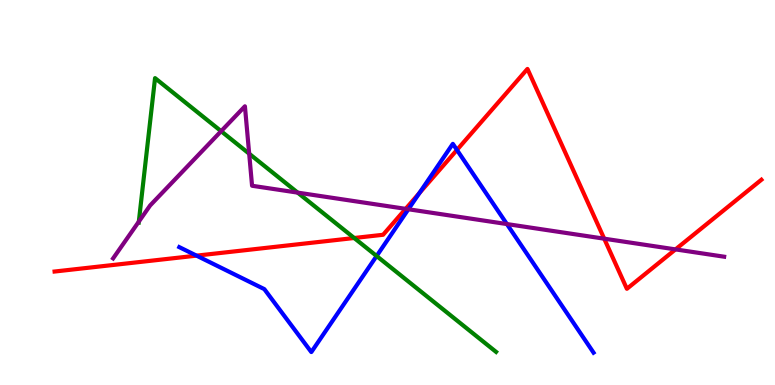[{'lines': ['blue', 'red'], 'intersections': [{'x': 2.54, 'y': 3.36}, {'x': 5.41, 'y': 4.98}, {'x': 5.9, 'y': 6.11}]}, {'lines': ['green', 'red'], 'intersections': [{'x': 4.57, 'y': 3.82}]}, {'lines': ['purple', 'red'], 'intersections': [{'x': 5.23, 'y': 4.58}, {'x': 7.8, 'y': 3.8}, {'x': 8.72, 'y': 3.52}]}, {'lines': ['blue', 'green'], 'intersections': [{'x': 4.86, 'y': 3.35}]}, {'lines': ['blue', 'purple'], 'intersections': [{'x': 5.27, 'y': 4.56}, {'x': 6.54, 'y': 4.18}]}, {'lines': ['green', 'purple'], 'intersections': [{'x': 1.79, 'y': 4.24}, {'x': 2.85, 'y': 6.59}, {'x': 3.22, 'y': 6.01}, {'x': 3.84, 'y': 5.0}]}]